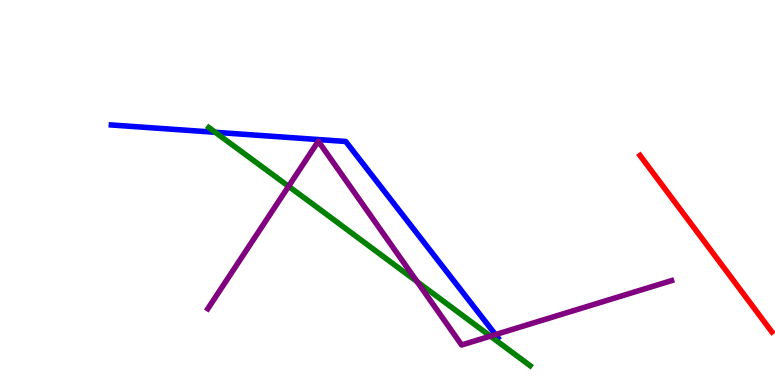[{'lines': ['blue', 'red'], 'intersections': []}, {'lines': ['green', 'red'], 'intersections': []}, {'lines': ['purple', 'red'], 'intersections': []}, {'lines': ['blue', 'green'], 'intersections': [{'x': 2.78, 'y': 6.56}]}, {'lines': ['blue', 'purple'], 'intersections': [{'x': 6.39, 'y': 1.31}]}, {'lines': ['green', 'purple'], 'intersections': [{'x': 3.72, 'y': 5.16}, {'x': 5.38, 'y': 2.68}, {'x': 6.33, 'y': 1.27}]}]